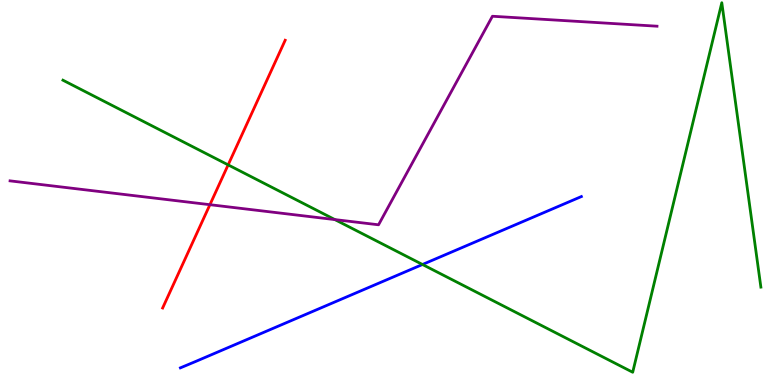[{'lines': ['blue', 'red'], 'intersections': []}, {'lines': ['green', 'red'], 'intersections': [{'x': 2.94, 'y': 5.72}]}, {'lines': ['purple', 'red'], 'intersections': [{'x': 2.71, 'y': 4.68}]}, {'lines': ['blue', 'green'], 'intersections': [{'x': 5.45, 'y': 3.13}]}, {'lines': ['blue', 'purple'], 'intersections': []}, {'lines': ['green', 'purple'], 'intersections': [{'x': 4.32, 'y': 4.3}]}]